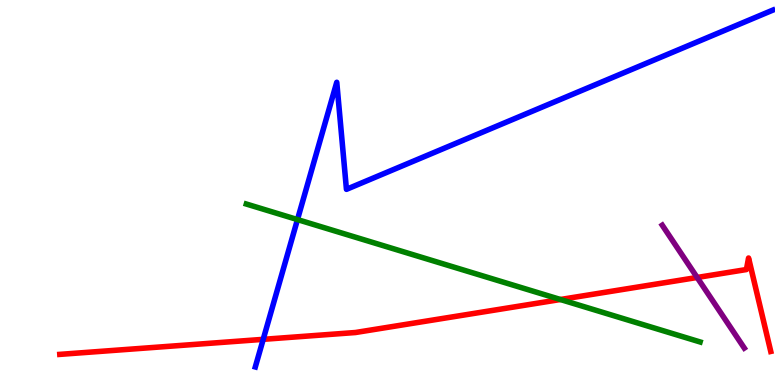[{'lines': ['blue', 'red'], 'intersections': [{'x': 3.4, 'y': 1.19}]}, {'lines': ['green', 'red'], 'intersections': [{'x': 7.23, 'y': 2.22}]}, {'lines': ['purple', 'red'], 'intersections': [{'x': 9.0, 'y': 2.79}]}, {'lines': ['blue', 'green'], 'intersections': [{'x': 3.84, 'y': 4.3}]}, {'lines': ['blue', 'purple'], 'intersections': []}, {'lines': ['green', 'purple'], 'intersections': []}]